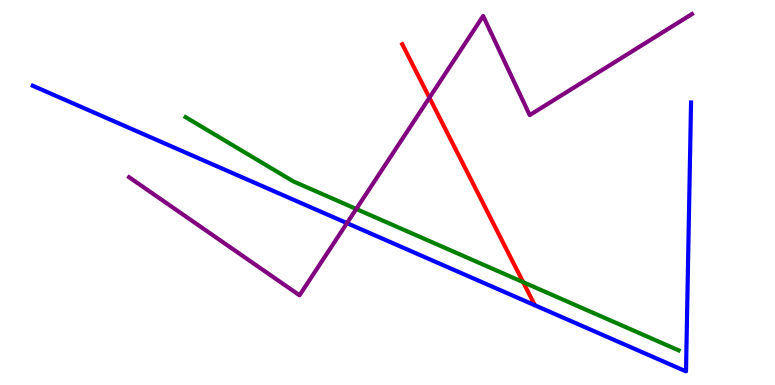[{'lines': ['blue', 'red'], 'intersections': []}, {'lines': ['green', 'red'], 'intersections': [{'x': 6.75, 'y': 2.67}]}, {'lines': ['purple', 'red'], 'intersections': [{'x': 5.54, 'y': 7.46}]}, {'lines': ['blue', 'green'], 'intersections': []}, {'lines': ['blue', 'purple'], 'intersections': [{'x': 4.48, 'y': 4.2}]}, {'lines': ['green', 'purple'], 'intersections': [{'x': 4.6, 'y': 4.57}]}]